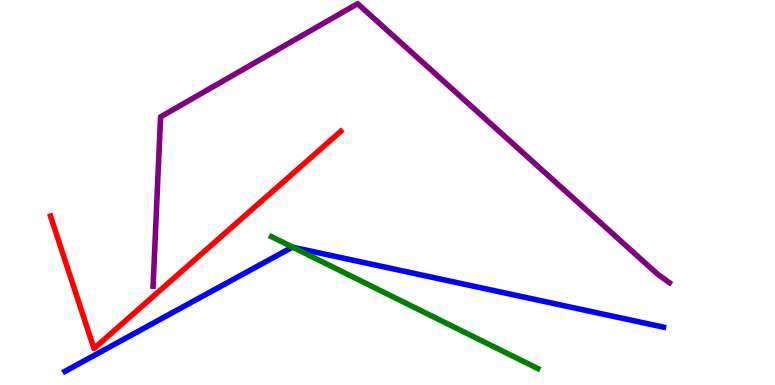[{'lines': ['blue', 'red'], 'intersections': []}, {'lines': ['green', 'red'], 'intersections': []}, {'lines': ['purple', 'red'], 'intersections': []}, {'lines': ['blue', 'green'], 'intersections': [{'x': 3.78, 'y': 3.58}]}, {'lines': ['blue', 'purple'], 'intersections': []}, {'lines': ['green', 'purple'], 'intersections': []}]